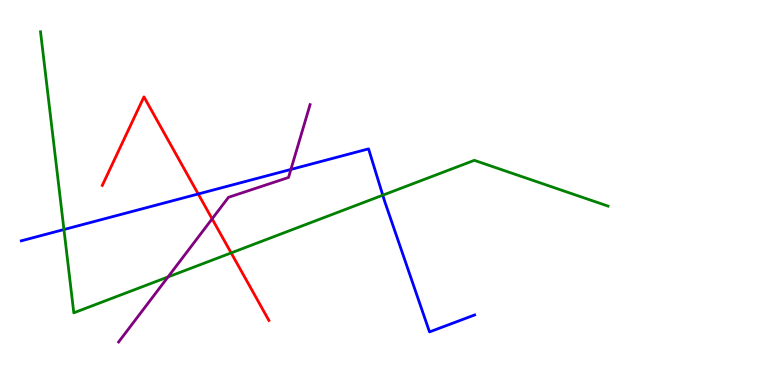[{'lines': ['blue', 'red'], 'intersections': [{'x': 2.56, 'y': 4.96}]}, {'lines': ['green', 'red'], 'intersections': [{'x': 2.98, 'y': 3.43}]}, {'lines': ['purple', 'red'], 'intersections': [{'x': 2.74, 'y': 4.32}]}, {'lines': ['blue', 'green'], 'intersections': [{'x': 0.825, 'y': 4.04}, {'x': 4.94, 'y': 4.93}]}, {'lines': ['blue', 'purple'], 'intersections': [{'x': 3.75, 'y': 5.6}]}, {'lines': ['green', 'purple'], 'intersections': [{'x': 2.17, 'y': 2.81}]}]